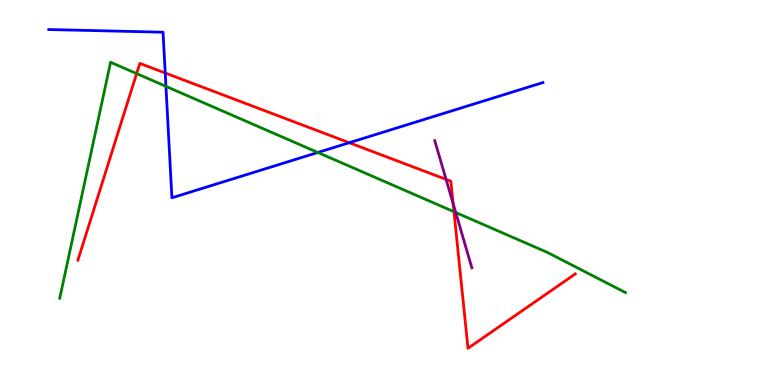[{'lines': ['blue', 'red'], 'intersections': [{'x': 2.13, 'y': 8.1}, {'x': 4.51, 'y': 6.29}]}, {'lines': ['green', 'red'], 'intersections': [{'x': 1.76, 'y': 8.09}, {'x': 5.86, 'y': 4.5}]}, {'lines': ['purple', 'red'], 'intersections': [{'x': 5.76, 'y': 5.34}, {'x': 5.85, 'y': 4.71}]}, {'lines': ['blue', 'green'], 'intersections': [{'x': 2.14, 'y': 7.76}, {'x': 4.1, 'y': 6.04}]}, {'lines': ['blue', 'purple'], 'intersections': []}, {'lines': ['green', 'purple'], 'intersections': [{'x': 5.88, 'y': 4.48}]}]